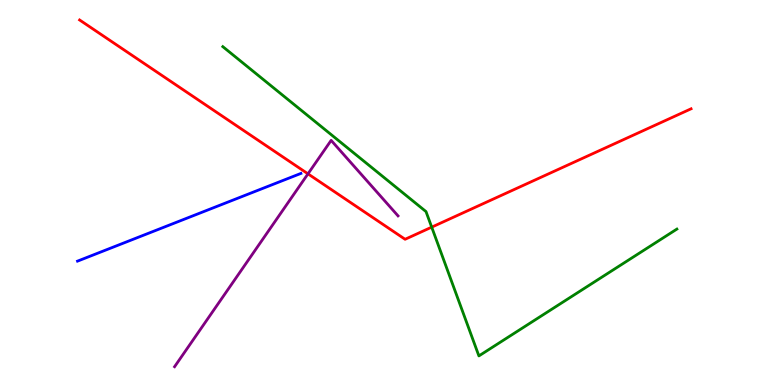[{'lines': ['blue', 'red'], 'intersections': []}, {'lines': ['green', 'red'], 'intersections': [{'x': 5.57, 'y': 4.1}]}, {'lines': ['purple', 'red'], 'intersections': [{'x': 3.97, 'y': 5.48}]}, {'lines': ['blue', 'green'], 'intersections': []}, {'lines': ['blue', 'purple'], 'intersections': []}, {'lines': ['green', 'purple'], 'intersections': []}]